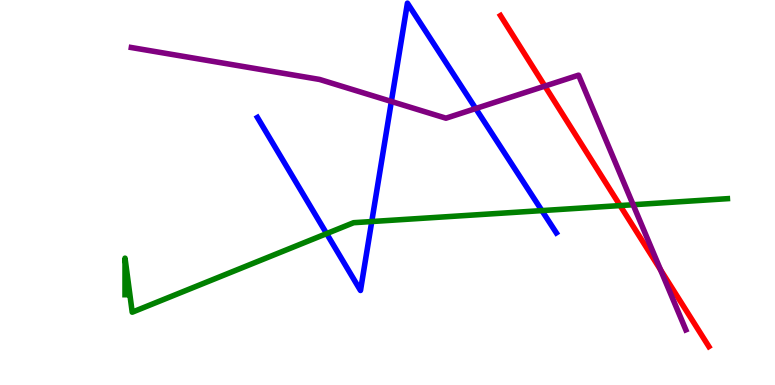[{'lines': ['blue', 'red'], 'intersections': []}, {'lines': ['green', 'red'], 'intersections': [{'x': 8.0, 'y': 4.66}]}, {'lines': ['purple', 'red'], 'intersections': [{'x': 7.03, 'y': 7.76}, {'x': 8.52, 'y': 2.99}]}, {'lines': ['blue', 'green'], 'intersections': [{'x': 4.21, 'y': 3.93}, {'x': 4.8, 'y': 4.25}, {'x': 6.99, 'y': 4.53}]}, {'lines': ['blue', 'purple'], 'intersections': [{'x': 5.05, 'y': 7.36}, {'x': 6.14, 'y': 7.18}]}, {'lines': ['green', 'purple'], 'intersections': [{'x': 8.17, 'y': 4.68}]}]